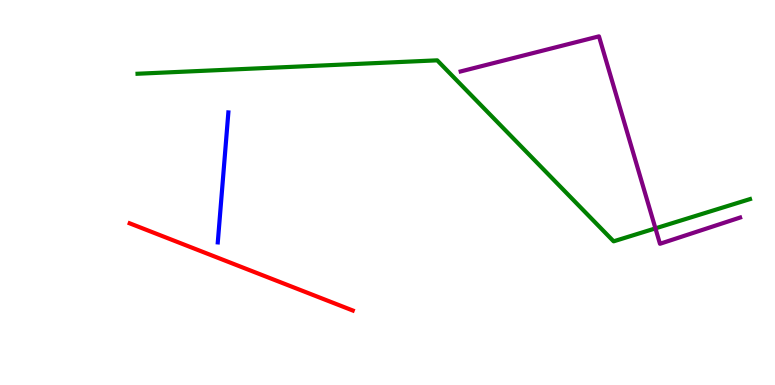[{'lines': ['blue', 'red'], 'intersections': []}, {'lines': ['green', 'red'], 'intersections': []}, {'lines': ['purple', 'red'], 'intersections': []}, {'lines': ['blue', 'green'], 'intersections': []}, {'lines': ['blue', 'purple'], 'intersections': []}, {'lines': ['green', 'purple'], 'intersections': [{'x': 8.46, 'y': 4.07}]}]